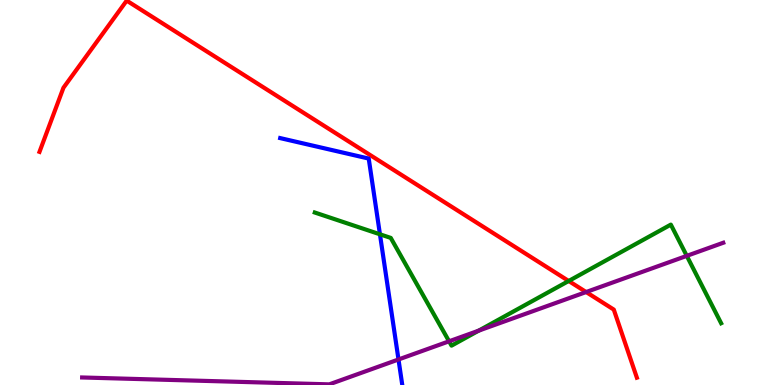[{'lines': ['blue', 'red'], 'intersections': []}, {'lines': ['green', 'red'], 'intersections': [{'x': 7.34, 'y': 2.7}]}, {'lines': ['purple', 'red'], 'intersections': [{'x': 7.56, 'y': 2.41}]}, {'lines': ['blue', 'green'], 'intersections': [{'x': 4.9, 'y': 3.91}]}, {'lines': ['blue', 'purple'], 'intersections': [{'x': 5.14, 'y': 0.663}]}, {'lines': ['green', 'purple'], 'intersections': [{'x': 5.79, 'y': 1.14}, {'x': 6.18, 'y': 1.41}, {'x': 8.86, 'y': 3.35}]}]